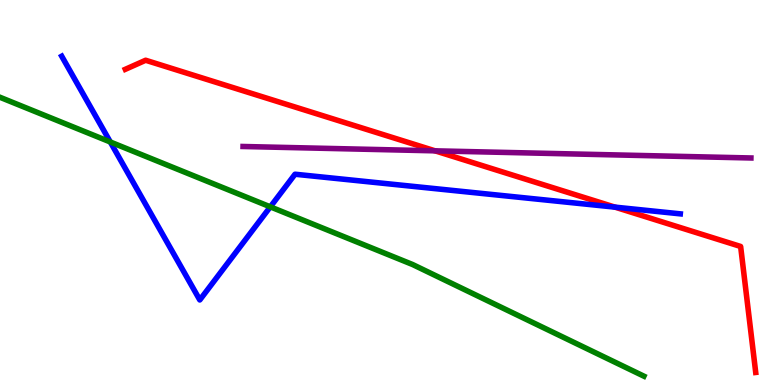[{'lines': ['blue', 'red'], 'intersections': [{'x': 7.94, 'y': 4.62}]}, {'lines': ['green', 'red'], 'intersections': []}, {'lines': ['purple', 'red'], 'intersections': [{'x': 5.61, 'y': 6.08}]}, {'lines': ['blue', 'green'], 'intersections': [{'x': 1.42, 'y': 6.31}, {'x': 3.49, 'y': 4.63}]}, {'lines': ['blue', 'purple'], 'intersections': []}, {'lines': ['green', 'purple'], 'intersections': []}]